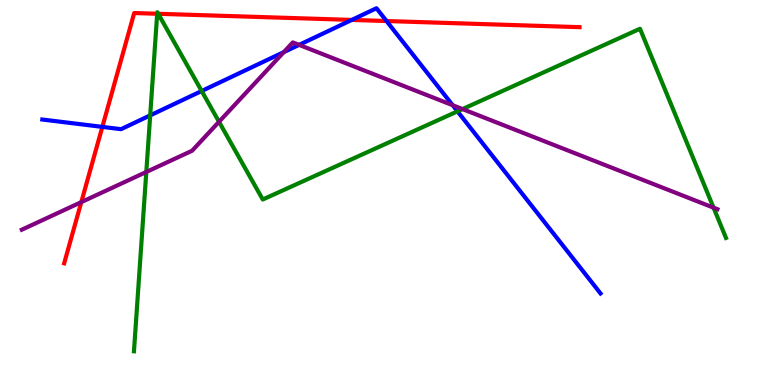[{'lines': ['blue', 'red'], 'intersections': [{'x': 1.32, 'y': 6.7}, {'x': 4.54, 'y': 9.48}, {'x': 4.99, 'y': 9.45}]}, {'lines': ['green', 'red'], 'intersections': [{'x': 2.03, 'y': 9.64}, {'x': 2.04, 'y': 9.64}]}, {'lines': ['purple', 'red'], 'intersections': [{'x': 1.05, 'y': 4.75}]}, {'lines': ['blue', 'green'], 'intersections': [{'x': 1.94, 'y': 7.0}, {'x': 2.6, 'y': 7.64}, {'x': 5.9, 'y': 7.11}]}, {'lines': ['blue', 'purple'], 'intersections': [{'x': 3.66, 'y': 8.65}, {'x': 3.86, 'y': 8.83}, {'x': 5.84, 'y': 7.27}]}, {'lines': ['green', 'purple'], 'intersections': [{'x': 1.89, 'y': 5.53}, {'x': 2.83, 'y': 6.84}, {'x': 5.97, 'y': 7.17}, {'x': 9.21, 'y': 4.61}]}]